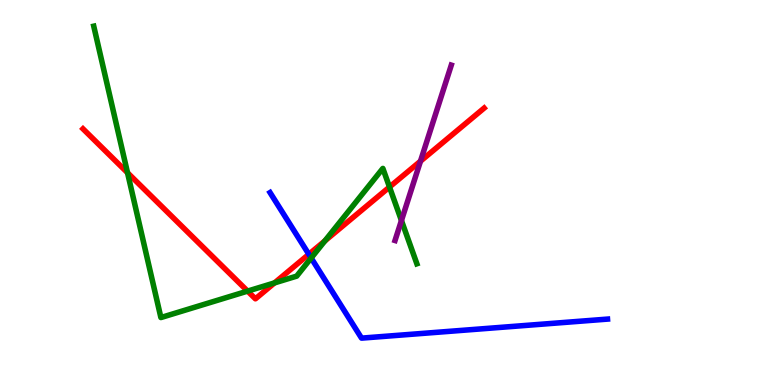[{'lines': ['blue', 'red'], 'intersections': [{'x': 3.98, 'y': 3.4}]}, {'lines': ['green', 'red'], 'intersections': [{'x': 1.65, 'y': 5.51}, {'x': 3.19, 'y': 2.44}, {'x': 3.54, 'y': 2.65}, {'x': 4.19, 'y': 3.74}, {'x': 5.03, 'y': 5.14}]}, {'lines': ['purple', 'red'], 'intersections': [{'x': 5.43, 'y': 5.81}]}, {'lines': ['blue', 'green'], 'intersections': [{'x': 4.02, 'y': 3.3}]}, {'lines': ['blue', 'purple'], 'intersections': []}, {'lines': ['green', 'purple'], 'intersections': [{'x': 5.18, 'y': 4.27}]}]